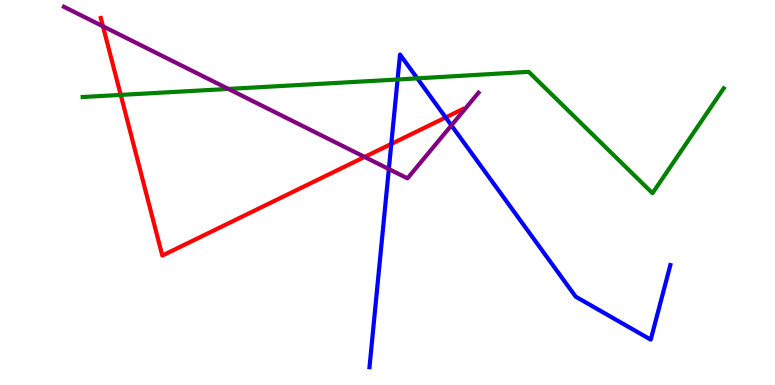[{'lines': ['blue', 'red'], 'intersections': [{'x': 5.05, 'y': 6.26}, {'x': 5.75, 'y': 6.95}]}, {'lines': ['green', 'red'], 'intersections': [{'x': 1.56, 'y': 7.53}]}, {'lines': ['purple', 'red'], 'intersections': [{'x': 1.33, 'y': 9.32}, {'x': 4.7, 'y': 5.92}]}, {'lines': ['blue', 'green'], 'intersections': [{'x': 5.13, 'y': 7.93}, {'x': 5.38, 'y': 7.96}]}, {'lines': ['blue', 'purple'], 'intersections': [{'x': 5.02, 'y': 5.61}, {'x': 5.82, 'y': 6.74}]}, {'lines': ['green', 'purple'], 'intersections': [{'x': 2.95, 'y': 7.69}]}]